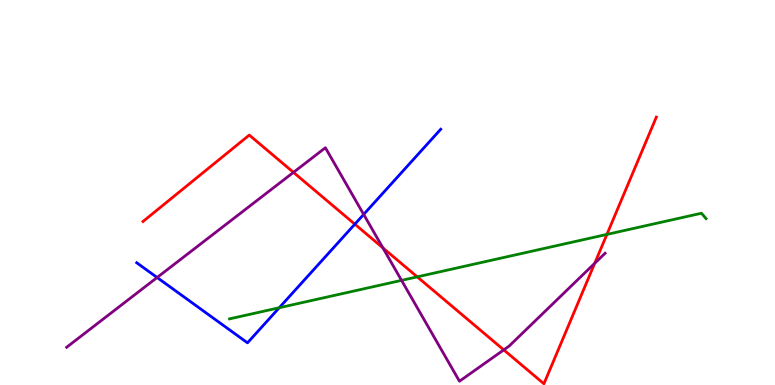[{'lines': ['blue', 'red'], 'intersections': [{'x': 4.58, 'y': 4.18}]}, {'lines': ['green', 'red'], 'intersections': [{'x': 5.38, 'y': 2.81}, {'x': 7.83, 'y': 3.91}]}, {'lines': ['purple', 'red'], 'intersections': [{'x': 3.79, 'y': 5.52}, {'x': 4.94, 'y': 3.56}, {'x': 6.5, 'y': 0.912}, {'x': 7.67, 'y': 3.16}]}, {'lines': ['blue', 'green'], 'intersections': [{'x': 3.6, 'y': 2.01}]}, {'lines': ['blue', 'purple'], 'intersections': [{'x': 2.03, 'y': 2.79}, {'x': 4.69, 'y': 4.43}]}, {'lines': ['green', 'purple'], 'intersections': [{'x': 5.18, 'y': 2.72}]}]